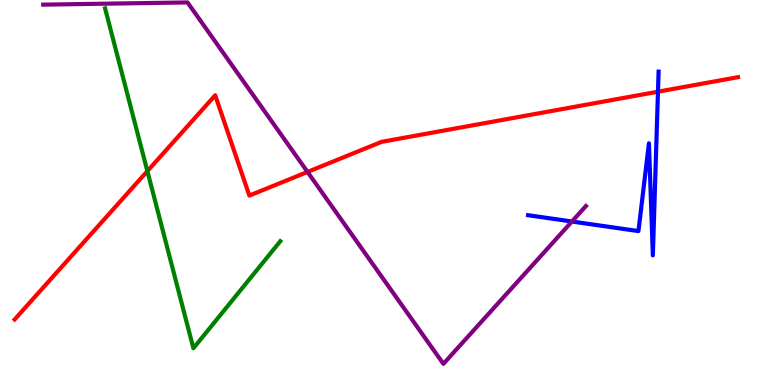[{'lines': ['blue', 'red'], 'intersections': [{'x': 8.49, 'y': 7.62}]}, {'lines': ['green', 'red'], 'intersections': [{'x': 1.9, 'y': 5.56}]}, {'lines': ['purple', 'red'], 'intersections': [{'x': 3.97, 'y': 5.53}]}, {'lines': ['blue', 'green'], 'intersections': []}, {'lines': ['blue', 'purple'], 'intersections': [{'x': 7.38, 'y': 4.25}]}, {'lines': ['green', 'purple'], 'intersections': []}]